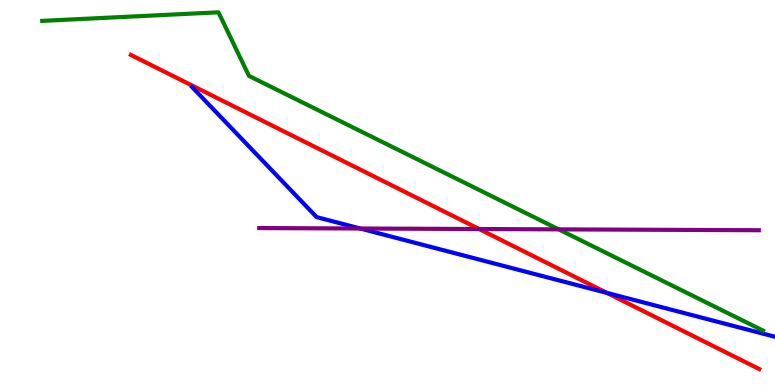[{'lines': ['blue', 'red'], 'intersections': [{'x': 7.83, 'y': 2.39}]}, {'lines': ['green', 'red'], 'intersections': []}, {'lines': ['purple', 'red'], 'intersections': [{'x': 6.18, 'y': 4.05}]}, {'lines': ['blue', 'green'], 'intersections': []}, {'lines': ['blue', 'purple'], 'intersections': [{'x': 4.65, 'y': 4.06}]}, {'lines': ['green', 'purple'], 'intersections': [{'x': 7.21, 'y': 4.04}]}]